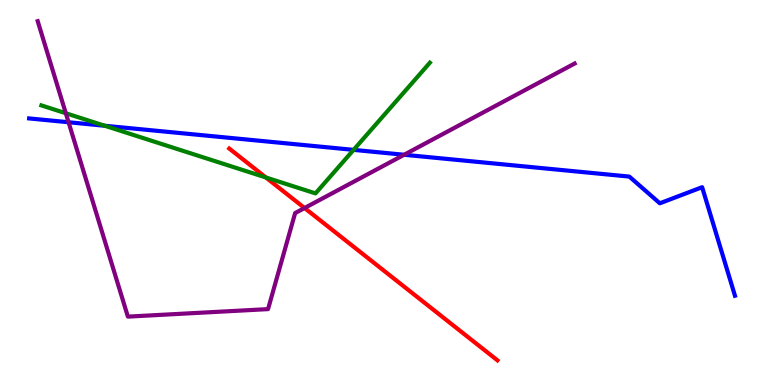[{'lines': ['blue', 'red'], 'intersections': []}, {'lines': ['green', 'red'], 'intersections': [{'x': 3.43, 'y': 5.39}]}, {'lines': ['purple', 'red'], 'intersections': [{'x': 3.93, 'y': 4.6}]}, {'lines': ['blue', 'green'], 'intersections': [{'x': 1.35, 'y': 6.73}, {'x': 4.56, 'y': 6.11}]}, {'lines': ['blue', 'purple'], 'intersections': [{'x': 0.885, 'y': 6.82}, {'x': 5.21, 'y': 5.98}]}, {'lines': ['green', 'purple'], 'intersections': [{'x': 0.849, 'y': 7.06}]}]